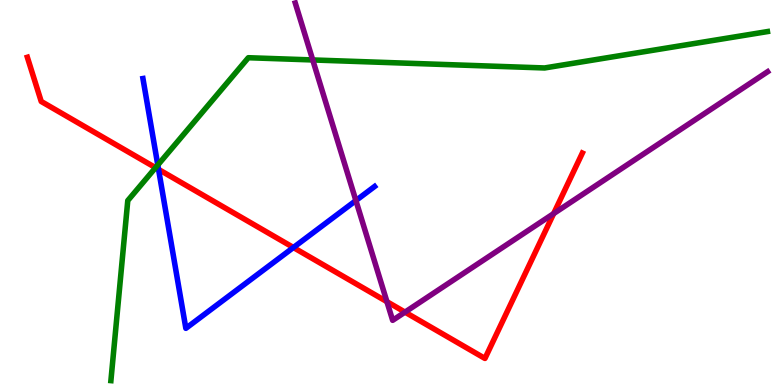[{'lines': ['blue', 'red'], 'intersections': [{'x': 2.05, 'y': 5.6}, {'x': 3.79, 'y': 3.57}]}, {'lines': ['green', 'red'], 'intersections': [{'x': 2.01, 'y': 5.64}]}, {'lines': ['purple', 'red'], 'intersections': [{'x': 4.99, 'y': 2.16}, {'x': 5.23, 'y': 1.89}, {'x': 7.14, 'y': 4.45}]}, {'lines': ['blue', 'green'], 'intersections': [{'x': 2.04, 'y': 5.71}]}, {'lines': ['blue', 'purple'], 'intersections': [{'x': 4.59, 'y': 4.79}]}, {'lines': ['green', 'purple'], 'intersections': [{'x': 4.04, 'y': 8.44}]}]